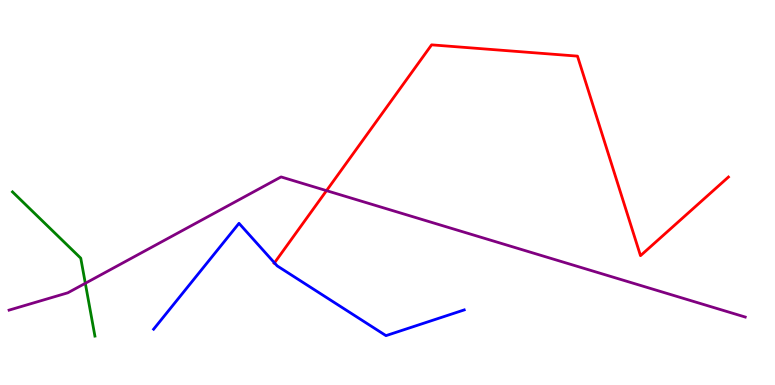[{'lines': ['blue', 'red'], 'intersections': [{'x': 3.54, 'y': 3.17}]}, {'lines': ['green', 'red'], 'intersections': []}, {'lines': ['purple', 'red'], 'intersections': [{'x': 4.21, 'y': 5.05}]}, {'lines': ['blue', 'green'], 'intersections': []}, {'lines': ['blue', 'purple'], 'intersections': []}, {'lines': ['green', 'purple'], 'intersections': [{'x': 1.1, 'y': 2.64}]}]